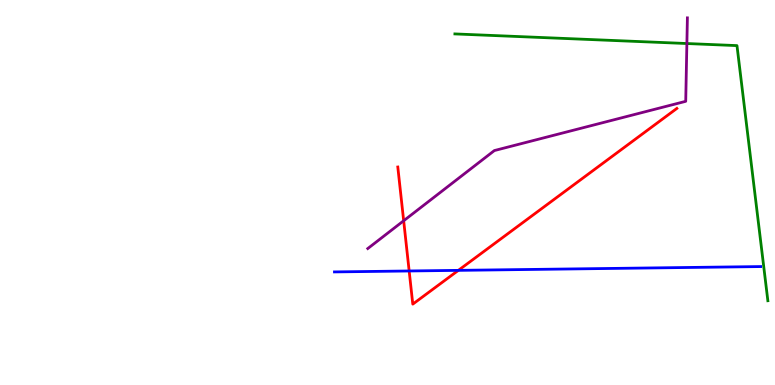[{'lines': ['blue', 'red'], 'intersections': [{'x': 5.28, 'y': 2.96}, {'x': 5.91, 'y': 2.98}]}, {'lines': ['green', 'red'], 'intersections': []}, {'lines': ['purple', 'red'], 'intersections': [{'x': 5.21, 'y': 4.27}]}, {'lines': ['blue', 'green'], 'intersections': []}, {'lines': ['blue', 'purple'], 'intersections': []}, {'lines': ['green', 'purple'], 'intersections': [{'x': 8.86, 'y': 8.87}]}]